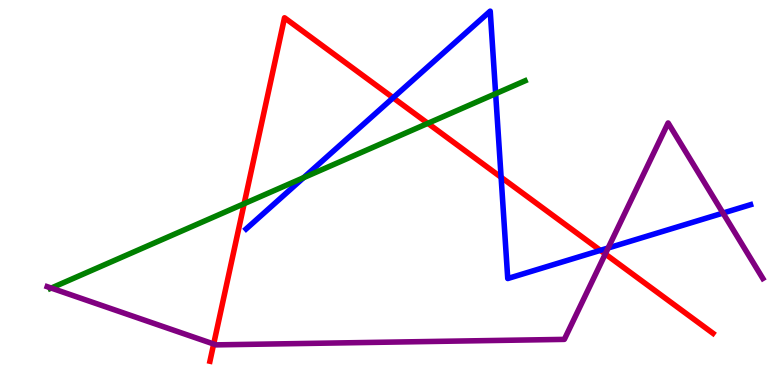[{'lines': ['blue', 'red'], 'intersections': [{'x': 5.07, 'y': 7.46}, {'x': 6.47, 'y': 5.4}, {'x': 7.75, 'y': 3.5}]}, {'lines': ['green', 'red'], 'intersections': [{'x': 3.15, 'y': 4.71}, {'x': 5.52, 'y': 6.8}]}, {'lines': ['purple', 'red'], 'intersections': [{'x': 2.76, 'y': 1.06}, {'x': 7.81, 'y': 3.4}]}, {'lines': ['blue', 'green'], 'intersections': [{'x': 3.92, 'y': 5.38}, {'x': 6.4, 'y': 7.57}]}, {'lines': ['blue', 'purple'], 'intersections': [{'x': 7.85, 'y': 3.56}, {'x': 9.33, 'y': 4.47}]}, {'lines': ['green', 'purple'], 'intersections': [{'x': 0.661, 'y': 2.52}]}]